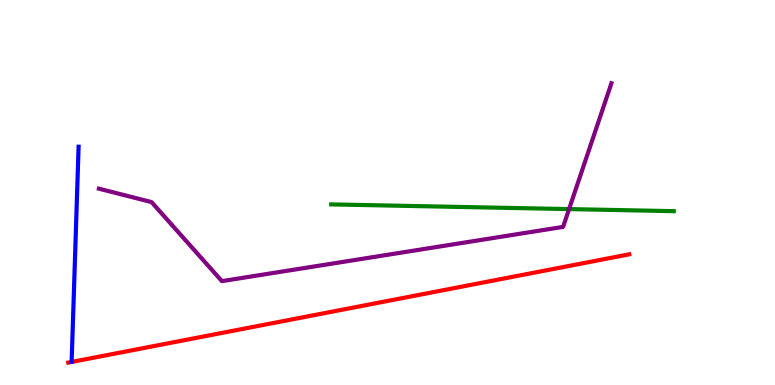[{'lines': ['blue', 'red'], 'intersections': []}, {'lines': ['green', 'red'], 'intersections': []}, {'lines': ['purple', 'red'], 'intersections': []}, {'lines': ['blue', 'green'], 'intersections': []}, {'lines': ['blue', 'purple'], 'intersections': []}, {'lines': ['green', 'purple'], 'intersections': [{'x': 7.34, 'y': 4.57}]}]